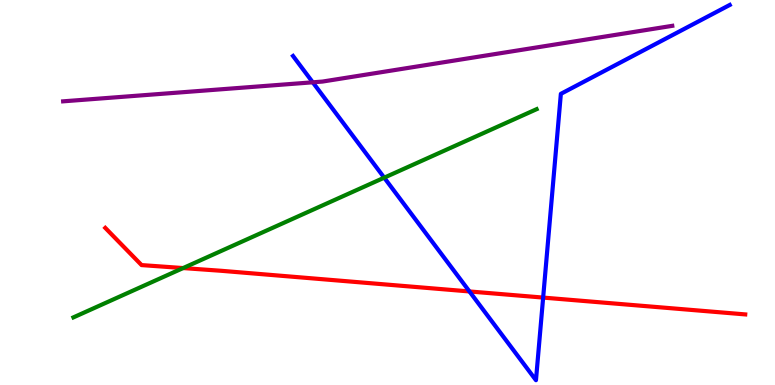[{'lines': ['blue', 'red'], 'intersections': [{'x': 6.06, 'y': 2.43}, {'x': 7.01, 'y': 2.27}]}, {'lines': ['green', 'red'], 'intersections': [{'x': 2.36, 'y': 3.04}]}, {'lines': ['purple', 'red'], 'intersections': []}, {'lines': ['blue', 'green'], 'intersections': [{'x': 4.96, 'y': 5.38}]}, {'lines': ['blue', 'purple'], 'intersections': [{'x': 4.04, 'y': 7.86}]}, {'lines': ['green', 'purple'], 'intersections': []}]